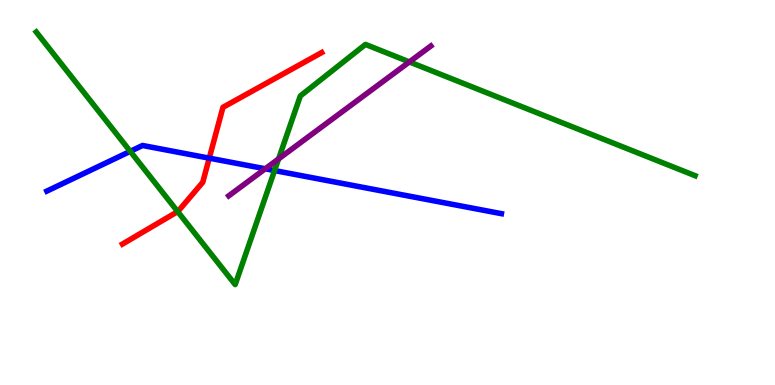[{'lines': ['blue', 'red'], 'intersections': [{'x': 2.7, 'y': 5.89}]}, {'lines': ['green', 'red'], 'intersections': [{'x': 2.29, 'y': 4.5}]}, {'lines': ['purple', 'red'], 'intersections': []}, {'lines': ['blue', 'green'], 'intersections': [{'x': 1.68, 'y': 6.07}, {'x': 3.54, 'y': 5.57}]}, {'lines': ['blue', 'purple'], 'intersections': [{'x': 3.42, 'y': 5.62}]}, {'lines': ['green', 'purple'], 'intersections': [{'x': 3.59, 'y': 5.87}, {'x': 5.28, 'y': 8.39}]}]